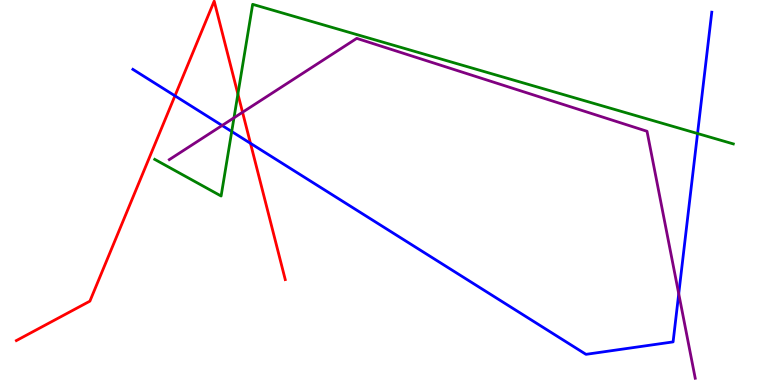[{'lines': ['blue', 'red'], 'intersections': [{'x': 2.26, 'y': 7.51}, {'x': 3.23, 'y': 6.28}]}, {'lines': ['green', 'red'], 'intersections': [{'x': 3.07, 'y': 7.56}]}, {'lines': ['purple', 'red'], 'intersections': [{'x': 3.13, 'y': 7.08}]}, {'lines': ['blue', 'green'], 'intersections': [{'x': 2.99, 'y': 6.58}, {'x': 9.0, 'y': 6.53}]}, {'lines': ['blue', 'purple'], 'intersections': [{'x': 2.87, 'y': 6.74}, {'x': 8.76, 'y': 2.37}]}, {'lines': ['green', 'purple'], 'intersections': [{'x': 3.02, 'y': 6.94}]}]